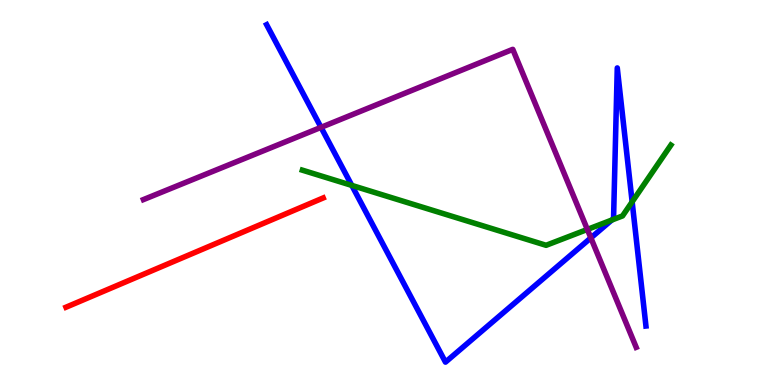[{'lines': ['blue', 'red'], 'intersections': []}, {'lines': ['green', 'red'], 'intersections': []}, {'lines': ['purple', 'red'], 'intersections': []}, {'lines': ['blue', 'green'], 'intersections': [{'x': 4.54, 'y': 5.18}, {'x': 7.89, 'y': 4.28}, {'x': 8.16, 'y': 4.76}]}, {'lines': ['blue', 'purple'], 'intersections': [{'x': 4.14, 'y': 6.69}, {'x': 7.62, 'y': 3.82}]}, {'lines': ['green', 'purple'], 'intersections': [{'x': 7.58, 'y': 4.04}]}]